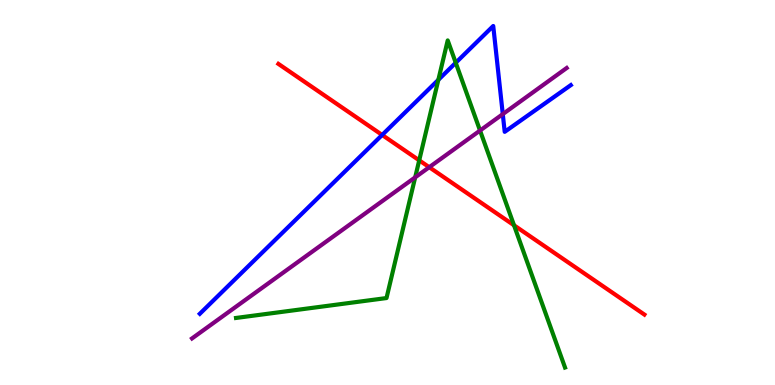[{'lines': ['blue', 'red'], 'intersections': [{'x': 4.93, 'y': 6.49}]}, {'lines': ['green', 'red'], 'intersections': [{'x': 5.41, 'y': 5.84}, {'x': 6.63, 'y': 4.15}]}, {'lines': ['purple', 'red'], 'intersections': [{'x': 5.54, 'y': 5.66}]}, {'lines': ['blue', 'green'], 'intersections': [{'x': 5.66, 'y': 7.93}, {'x': 5.88, 'y': 8.37}]}, {'lines': ['blue', 'purple'], 'intersections': [{'x': 6.49, 'y': 7.04}]}, {'lines': ['green', 'purple'], 'intersections': [{'x': 5.36, 'y': 5.39}, {'x': 6.19, 'y': 6.61}]}]